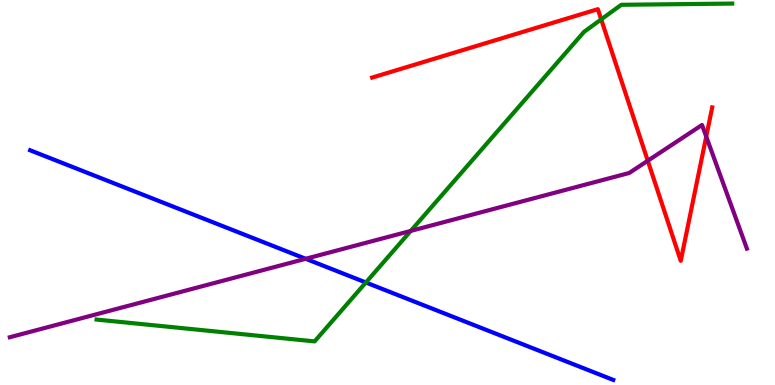[{'lines': ['blue', 'red'], 'intersections': []}, {'lines': ['green', 'red'], 'intersections': [{'x': 7.76, 'y': 9.5}]}, {'lines': ['purple', 'red'], 'intersections': [{'x': 8.36, 'y': 5.82}, {'x': 9.11, 'y': 6.45}]}, {'lines': ['blue', 'green'], 'intersections': [{'x': 4.72, 'y': 2.66}]}, {'lines': ['blue', 'purple'], 'intersections': [{'x': 3.94, 'y': 3.28}]}, {'lines': ['green', 'purple'], 'intersections': [{'x': 5.3, 'y': 4.0}]}]